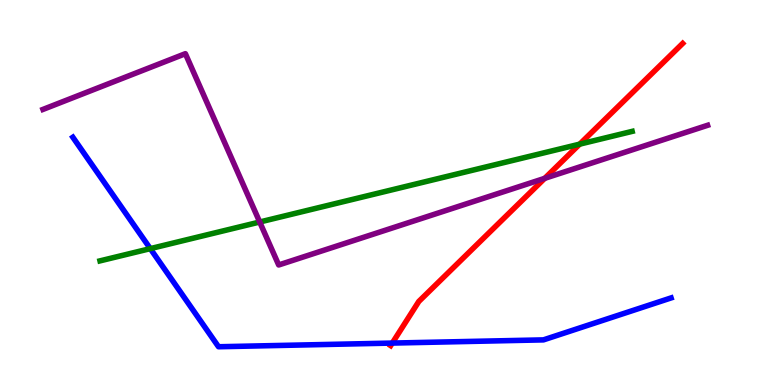[{'lines': ['blue', 'red'], 'intersections': [{'x': 5.06, 'y': 1.09}]}, {'lines': ['green', 'red'], 'intersections': [{'x': 7.48, 'y': 6.26}]}, {'lines': ['purple', 'red'], 'intersections': [{'x': 7.03, 'y': 5.37}]}, {'lines': ['blue', 'green'], 'intersections': [{'x': 1.94, 'y': 3.54}]}, {'lines': ['blue', 'purple'], 'intersections': []}, {'lines': ['green', 'purple'], 'intersections': [{'x': 3.35, 'y': 4.23}]}]